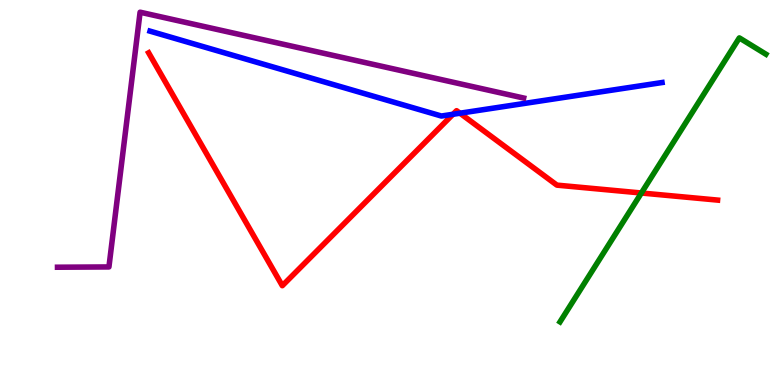[{'lines': ['blue', 'red'], 'intersections': [{'x': 5.85, 'y': 7.03}, {'x': 5.94, 'y': 7.06}]}, {'lines': ['green', 'red'], 'intersections': [{'x': 8.28, 'y': 4.99}]}, {'lines': ['purple', 'red'], 'intersections': []}, {'lines': ['blue', 'green'], 'intersections': []}, {'lines': ['blue', 'purple'], 'intersections': []}, {'lines': ['green', 'purple'], 'intersections': []}]